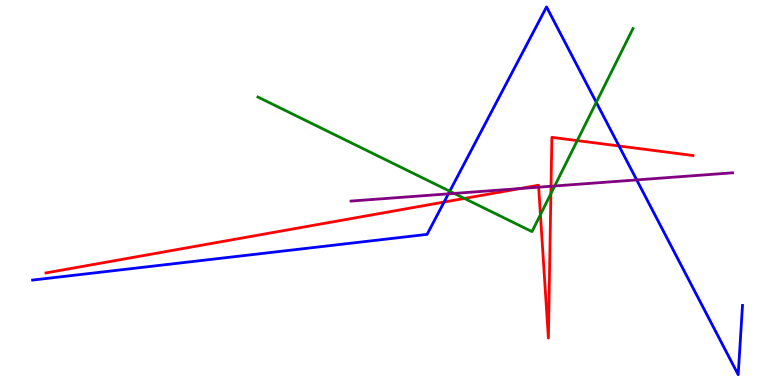[{'lines': ['blue', 'red'], 'intersections': [{'x': 5.73, 'y': 4.75}, {'x': 7.99, 'y': 6.21}]}, {'lines': ['green', 'red'], 'intersections': [{'x': 5.99, 'y': 4.85}, {'x': 6.97, 'y': 4.42}, {'x': 7.11, 'y': 4.97}, {'x': 7.45, 'y': 6.35}]}, {'lines': ['purple', 'red'], 'intersections': [{'x': 6.71, 'y': 5.1}, {'x': 6.95, 'y': 5.14}, {'x': 7.11, 'y': 5.16}]}, {'lines': ['blue', 'green'], 'intersections': [{'x': 5.8, 'y': 5.03}, {'x': 7.69, 'y': 7.34}]}, {'lines': ['blue', 'purple'], 'intersections': [{'x': 5.79, 'y': 4.96}, {'x': 8.22, 'y': 5.33}]}, {'lines': ['green', 'purple'], 'intersections': [{'x': 5.86, 'y': 4.98}, {'x': 7.16, 'y': 5.17}]}]